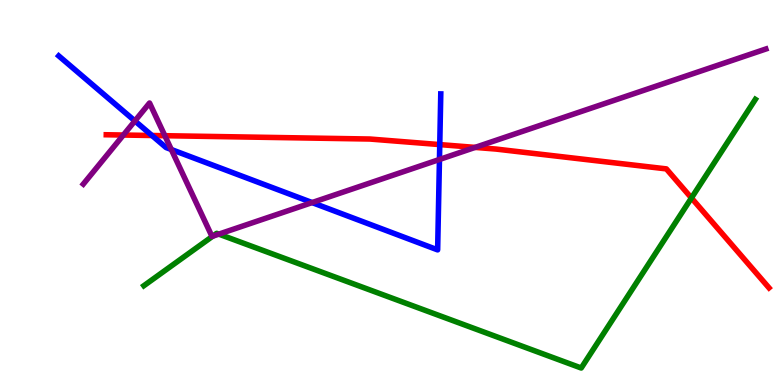[{'lines': ['blue', 'red'], 'intersections': [{'x': 1.96, 'y': 6.48}, {'x': 5.67, 'y': 6.24}]}, {'lines': ['green', 'red'], 'intersections': [{'x': 8.92, 'y': 4.86}]}, {'lines': ['purple', 'red'], 'intersections': [{'x': 1.59, 'y': 6.49}, {'x': 2.13, 'y': 6.48}, {'x': 6.13, 'y': 6.17}]}, {'lines': ['blue', 'green'], 'intersections': []}, {'lines': ['blue', 'purple'], 'intersections': [{'x': 1.74, 'y': 6.86}, {'x': 2.21, 'y': 6.12}, {'x': 4.03, 'y': 4.74}, {'x': 5.67, 'y': 5.86}]}, {'lines': ['green', 'purple'], 'intersections': [{'x': 2.74, 'y': 3.86}, {'x': 2.82, 'y': 3.92}]}]